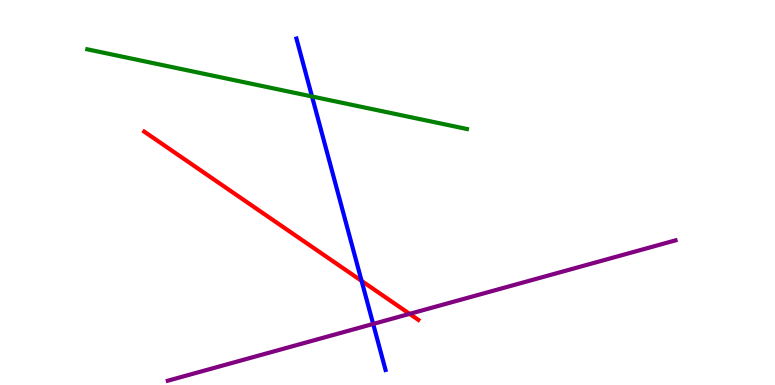[{'lines': ['blue', 'red'], 'intersections': [{'x': 4.67, 'y': 2.7}]}, {'lines': ['green', 'red'], 'intersections': []}, {'lines': ['purple', 'red'], 'intersections': [{'x': 5.29, 'y': 1.85}]}, {'lines': ['blue', 'green'], 'intersections': [{'x': 4.03, 'y': 7.49}]}, {'lines': ['blue', 'purple'], 'intersections': [{'x': 4.82, 'y': 1.59}]}, {'lines': ['green', 'purple'], 'intersections': []}]